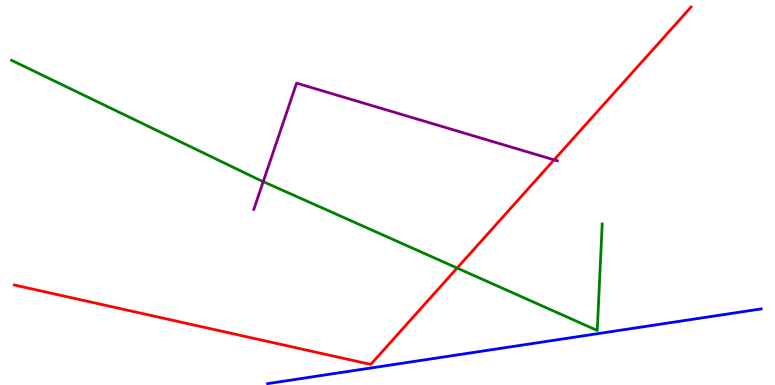[{'lines': ['blue', 'red'], 'intersections': []}, {'lines': ['green', 'red'], 'intersections': [{'x': 5.9, 'y': 3.04}]}, {'lines': ['purple', 'red'], 'intersections': [{'x': 7.15, 'y': 5.85}]}, {'lines': ['blue', 'green'], 'intersections': []}, {'lines': ['blue', 'purple'], 'intersections': []}, {'lines': ['green', 'purple'], 'intersections': [{'x': 3.4, 'y': 5.28}]}]